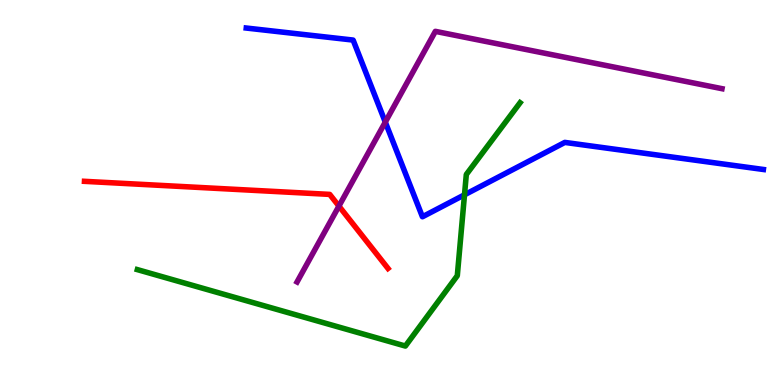[{'lines': ['blue', 'red'], 'intersections': []}, {'lines': ['green', 'red'], 'intersections': []}, {'lines': ['purple', 'red'], 'intersections': [{'x': 4.37, 'y': 4.65}]}, {'lines': ['blue', 'green'], 'intersections': [{'x': 5.99, 'y': 4.94}]}, {'lines': ['blue', 'purple'], 'intersections': [{'x': 4.97, 'y': 6.83}]}, {'lines': ['green', 'purple'], 'intersections': []}]